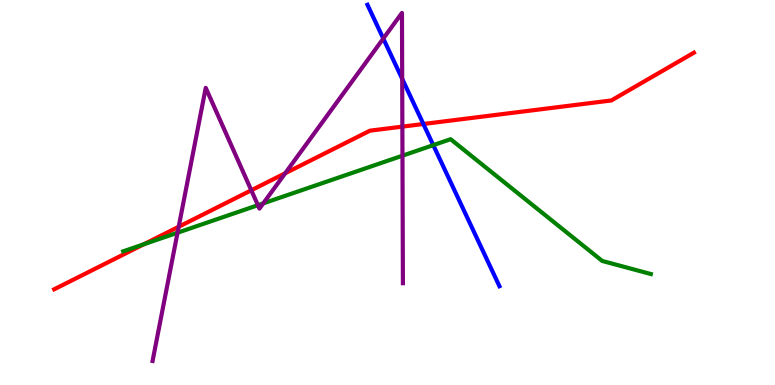[{'lines': ['blue', 'red'], 'intersections': [{'x': 5.46, 'y': 6.78}]}, {'lines': ['green', 'red'], 'intersections': [{'x': 1.86, 'y': 3.66}]}, {'lines': ['purple', 'red'], 'intersections': [{'x': 2.31, 'y': 4.11}, {'x': 3.24, 'y': 5.06}, {'x': 3.68, 'y': 5.5}, {'x': 5.19, 'y': 6.71}]}, {'lines': ['blue', 'green'], 'intersections': [{'x': 5.59, 'y': 6.23}]}, {'lines': ['blue', 'purple'], 'intersections': [{'x': 4.95, 'y': 9.0}, {'x': 5.19, 'y': 7.95}]}, {'lines': ['green', 'purple'], 'intersections': [{'x': 2.29, 'y': 3.96}, {'x': 3.33, 'y': 4.67}, {'x': 3.4, 'y': 4.72}, {'x': 5.19, 'y': 5.96}]}]